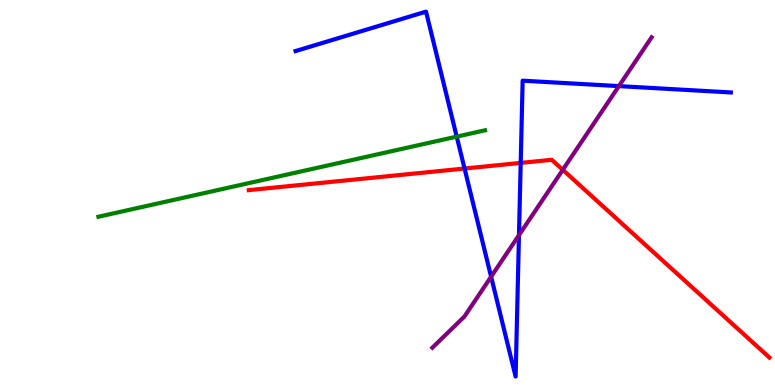[{'lines': ['blue', 'red'], 'intersections': [{'x': 5.99, 'y': 5.62}, {'x': 6.72, 'y': 5.77}]}, {'lines': ['green', 'red'], 'intersections': []}, {'lines': ['purple', 'red'], 'intersections': [{'x': 7.26, 'y': 5.59}]}, {'lines': ['blue', 'green'], 'intersections': [{'x': 5.89, 'y': 6.45}]}, {'lines': ['blue', 'purple'], 'intersections': [{'x': 6.34, 'y': 2.81}, {'x': 6.7, 'y': 3.89}, {'x': 7.99, 'y': 7.76}]}, {'lines': ['green', 'purple'], 'intersections': []}]